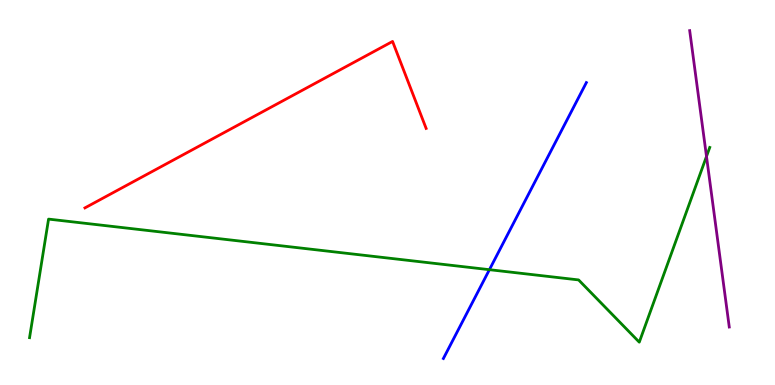[{'lines': ['blue', 'red'], 'intersections': []}, {'lines': ['green', 'red'], 'intersections': []}, {'lines': ['purple', 'red'], 'intersections': []}, {'lines': ['blue', 'green'], 'intersections': [{'x': 6.31, 'y': 3.0}]}, {'lines': ['blue', 'purple'], 'intersections': []}, {'lines': ['green', 'purple'], 'intersections': [{'x': 9.12, 'y': 5.94}]}]